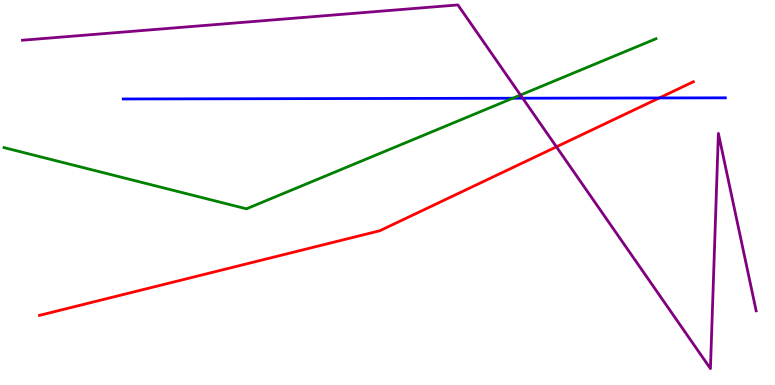[{'lines': ['blue', 'red'], 'intersections': [{'x': 8.51, 'y': 7.46}]}, {'lines': ['green', 'red'], 'intersections': []}, {'lines': ['purple', 'red'], 'intersections': [{'x': 7.18, 'y': 6.19}]}, {'lines': ['blue', 'green'], 'intersections': [{'x': 6.62, 'y': 7.45}]}, {'lines': ['blue', 'purple'], 'intersections': [{'x': 6.74, 'y': 7.45}]}, {'lines': ['green', 'purple'], 'intersections': [{'x': 6.72, 'y': 7.53}]}]